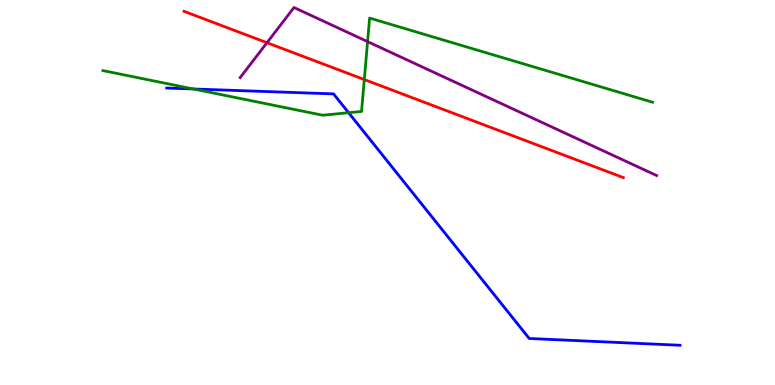[{'lines': ['blue', 'red'], 'intersections': []}, {'lines': ['green', 'red'], 'intersections': [{'x': 4.7, 'y': 7.93}]}, {'lines': ['purple', 'red'], 'intersections': [{'x': 3.44, 'y': 8.89}]}, {'lines': ['blue', 'green'], 'intersections': [{'x': 2.5, 'y': 7.69}, {'x': 4.5, 'y': 7.07}]}, {'lines': ['blue', 'purple'], 'intersections': []}, {'lines': ['green', 'purple'], 'intersections': [{'x': 4.74, 'y': 8.92}]}]